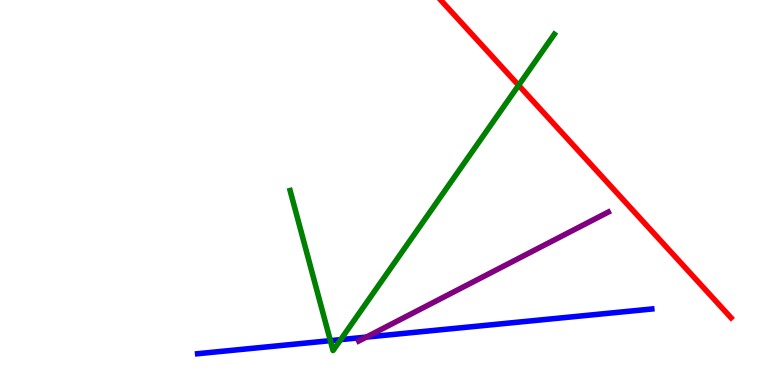[{'lines': ['blue', 'red'], 'intersections': []}, {'lines': ['green', 'red'], 'intersections': [{'x': 6.69, 'y': 7.78}]}, {'lines': ['purple', 'red'], 'intersections': []}, {'lines': ['blue', 'green'], 'intersections': [{'x': 4.26, 'y': 1.15}, {'x': 4.4, 'y': 1.18}]}, {'lines': ['blue', 'purple'], 'intersections': [{'x': 4.73, 'y': 1.24}]}, {'lines': ['green', 'purple'], 'intersections': []}]